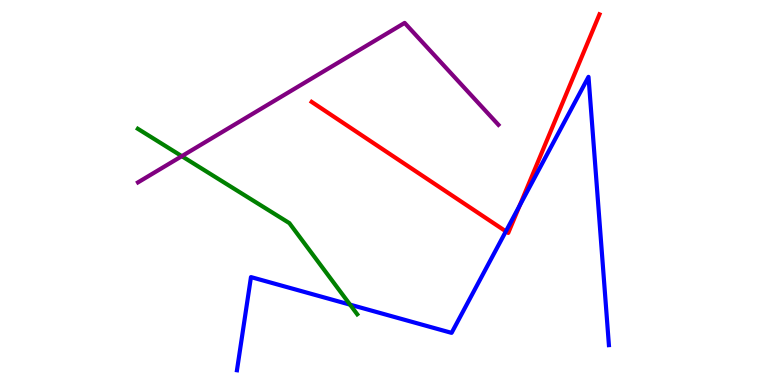[{'lines': ['blue', 'red'], 'intersections': [{'x': 6.53, 'y': 3.99}, {'x': 6.71, 'y': 4.66}]}, {'lines': ['green', 'red'], 'intersections': []}, {'lines': ['purple', 'red'], 'intersections': []}, {'lines': ['blue', 'green'], 'intersections': [{'x': 4.52, 'y': 2.09}]}, {'lines': ['blue', 'purple'], 'intersections': []}, {'lines': ['green', 'purple'], 'intersections': [{'x': 2.35, 'y': 5.94}]}]